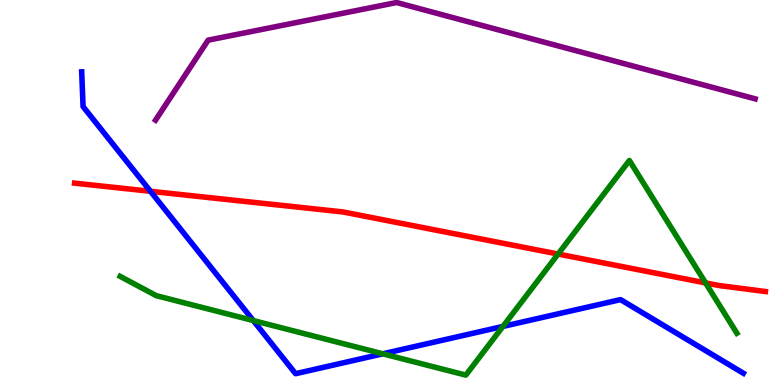[{'lines': ['blue', 'red'], 'intersections': [{'x': 1.94, 'y': 5.03}]}, {'lines': ['green', 'red'], 'intersections': [{'x': 7.2, 'y': 3.4}, {'x': 9.1, 'y': 2.65}]}, {'lines': ['purple', 'red'], 'intersections': []}, {'lines': ['blue', 'green'], 'intersections': [{'x': 3.27, 'y': 1.67}, {'x': 4.94, 'y': 0.81}, {'x': 6.49, 'y': 1.52}]}, {'lines': ['blue', 'purple'], 'intersections': []}, {'lines': ['green', 'purple'], 'intersections': []}]